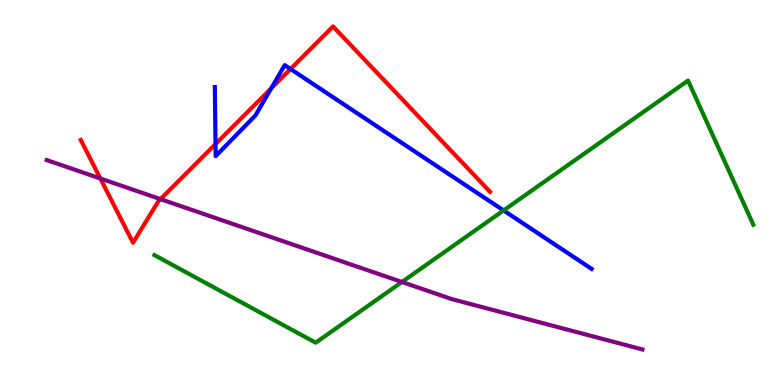[{'lines': ['blue', 'red'], 'intersections': [{'x': 2.78, 'y': 6.26}, {'x': 3.5, 'y': 7.7}, {'x': 3.75, 'y': 8.21}]}, {'lines': ['green', 'red'], 'intersections': []}, {'lines': ['purple', 'red'], 'intersections': [{'x': 1.3, 'y': 5.36}, {'x': 2.07, 'y': 4.83}]}, {'lines': ['blue', 'green'], 'intersections': [{'x': 6.5, 'y': 4.53}]}, {'lines': ['blue', 'purple'], 'intersections': []}, {'lines': ['green', 'purple'], 'intersections': [{'x': 5.19, 'y': 2.68}]}]